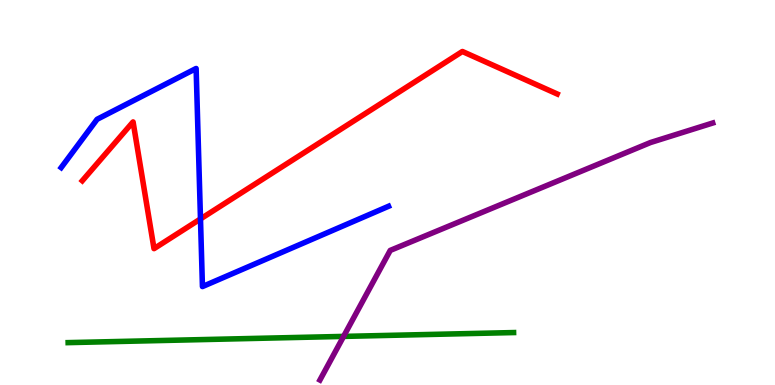[{'lines': ['blue', 'red'], 'intersections': [{'x': 2.59, 'y': 4.31}]}, {'lines': ['green', 'red'], 'intersections': []}, {'lines': ['purple', 'red'], 'intersections': []}, {'lines': ['blue', 'green'], 'intersections': []}, {'lines': ['blue', 'purple'], 'intersections': []}, {'lines': ['green', 'purple'], 'intersections': [{'x': 4.43, 'y': 1.26}]}]